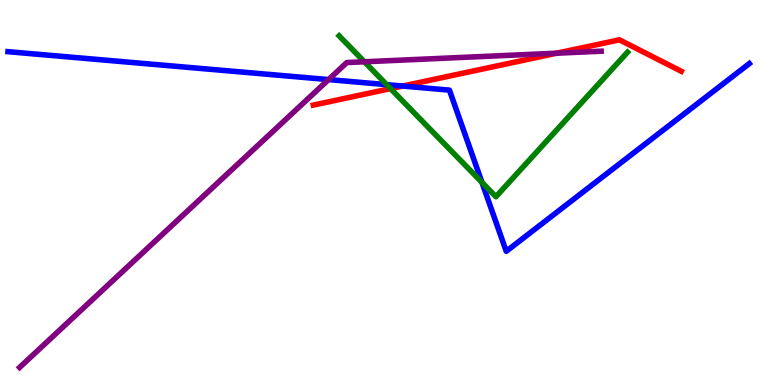[{'lines': ['blue', 'red'], 'intersections': [{'x': 5.2, 'y': 7.76}]}, {'lines': ['green', 'red'], 'intersections': [{'x': 5.04, 'y': 7.7}]}, {'lines': ['purple', 'red'], 'intersections': [{'x': 7.18, 'y': 8.62}]}, {'lines': ['blue', 'green'], 'intersections': [{'x': 4.99, 'y': 7.8}, {'x': 6.22, 'y': 5.26}]}, {'lines': ['blue', 'purple'], 'intersections': [{'x': 4.24, 'y': 7.93}]}, {'lines': ['green', 'purple'], 'intersections': [{'x': 4.7, 'y': 8.4}]}]